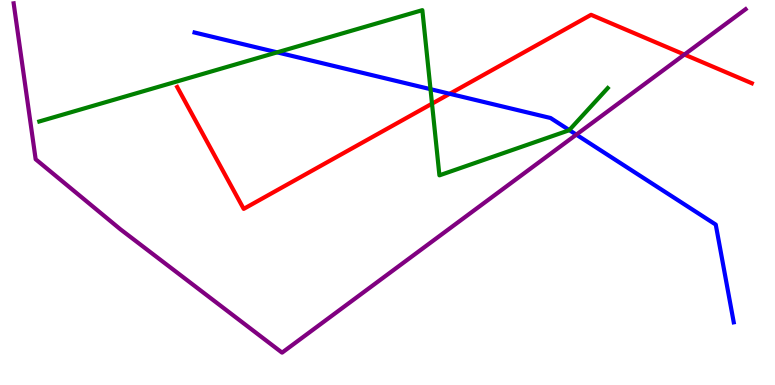[{'lines': ['blue', 'red'], 'intersections': [{'x': 5.8, 'y': 7.56}]}, {'lines': ['green', 'red'], 'intersections': [{'x': 5.57, 'y': 7.31}]}, {'lines': ['purple', 'red'], 'intersections': [{'x': 8.83, 'y': 8.58}]}, {'lines': ['blue', 'green'], 'intersections': [{'x': 3.58, 'y': 8.64}, {'x': 5.55, 'y': 7.68}, {'x': 7.35, 'y': 6.62}]}, {'lines': ['blue', 'purple'], 'intersections': [{'x': 7.44, 'y': 6.5}]}, {'lines': ['green', 'purple'], 'intersections': []}]